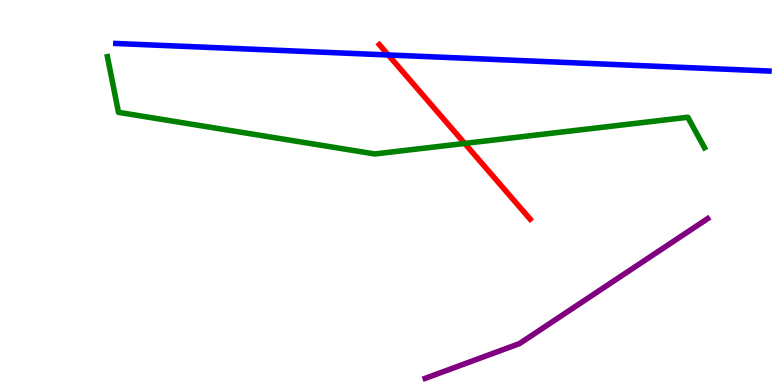[{'lines': ['blue', 'red'], 'intersections': [{'x': 5.01, 'y': 8.57}]}, {'lines': ['green', 'red'], 'intersections': [{'x': 6.0, 'y': 6.27}]}, {'lines': ['purple', 'red'], 'intersections': []}, {'lines': ['blue', 'green'], 'intersections': []}, {'lines': ['blue', 'purple'], 'intersections': []}, {'lines': ['green', 'purple'], 'intersections': []}]